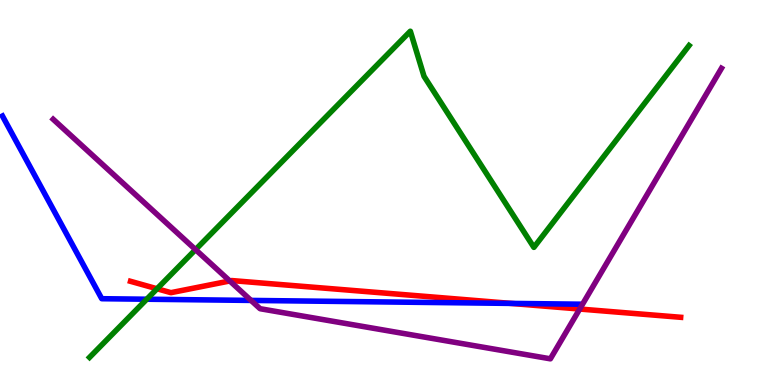[{'lines': ['blue', 'red'], 'intersections': [{'x': 6.59, 'y': 2.12}]}, {'lines': ['green', 'red'], 'intersections': [{'x': 2.03, 'y': 2.5}]}, {'lines': ['purple', 'red'], 'intersections': [{'x': 2.96, 'y': 2.7}, {'x': 7.48, 'y': 1.97}]}, {'lines': ['blue', 'green'], 'intersections': [{'x': 1.89, 'y': 2.23}]}, {'lines': ['blue', 'purple'], 'intersections': [{'x': 3.24, 'y': 2.2}]}, {'lines': ['green', 'purple'], 'intersections': [{'x': 2.52, 'y': 3.52}]}]